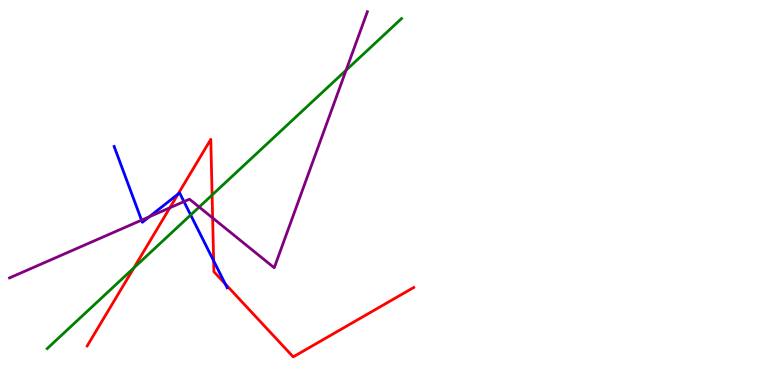[{'lines': ['blue', 'red'], 'intersections': [{'x': 2.3, 'y': 4.96}, {'x': 2.76, 'y': 3.23}, {'x': 2.91, 'y': 2.63}]}, {'lines': ['green', 'red'], 'intersections': [{'x': 1.73, 'y': 3.04}, {'x': 2.74, 'y': 4.93}]}, {'lines': ['purple', 'red'], 'intersections': [{'x': 2.19, 'y': 4.6}, {'x': 2.74, 'y': 4.34}]}, {'lines': ['blue', 'green'], 'intersections': [{'x': 2.46, 'y': 4.42}]}, {'lines': ['blue', 'purple'], 'intersections': [{'x': 1.83, 'y': 4.28}, {'x': 1.93, 'y': 4.37}, {'x': 2.37, 'y': 4.76}]}, {'lines': ['green', 'purple'], 'intersections': [{'x': 2.57, 'y': 4.62}, {'x': 4.47, 'y': 8.18}]}]